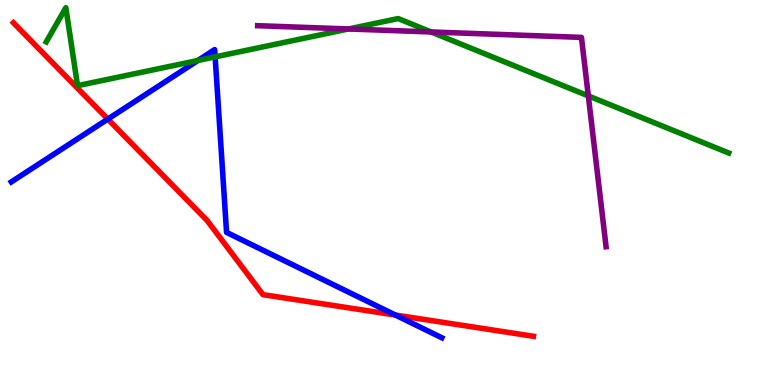[{'lines': ['blue', 'red'], 'intersections': [{'x': 1.39, 'y': 6.91}, {'x': 5.1, 'y': 1.82}]}, {'lines': ['green', 'red'], 'intersections': []}, {'lines': ['purple', 'red'], 'intersections': []}, {'lines': ['blue', 'green'], 'intersections': [{'x': 2.55, 'y': 8.43}, {'x': 2.78, 'y': 8.52}]}, {'lines': ['blue', 'purple'], 'intersections': []}, {'lines': ['green', 'purple'], 'intersections': [{'x': 4.5, 'y': 9.25}, {'x': 5.56, 'y': 9.17}, {'x': 7.59, 'y': 7.51}]}]